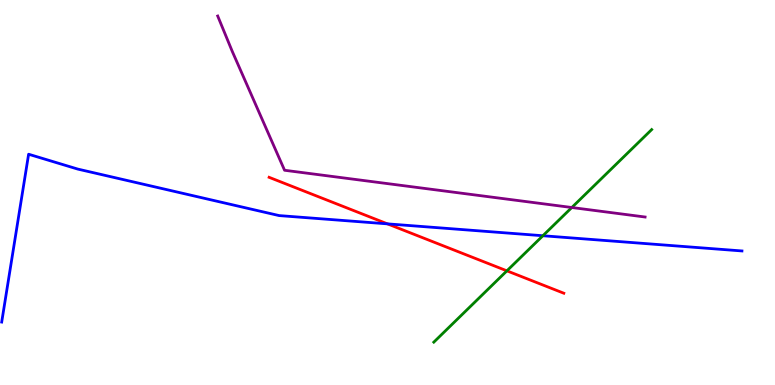[{'lines': ['blue', 'red'], 'intersections': [{'x': 5.0, 'y': 4.19}]}, {'lines': ['green', 'red'], 'intersections': [{'x': 6.54, 'y': 2.97}]}, {'lines': ['purple', 'red'], 'intersections': []}, {'lines': ['blue', 'green'], 'intersections': [{'x': 7.0, 'y': 3.88}]}, {'lines': ['blue', 'purple'], 'intersections': []}, {'lines': ['green', 'purple'], 'intersections': [{'x': 7.38, 'y': 4.61}]}]